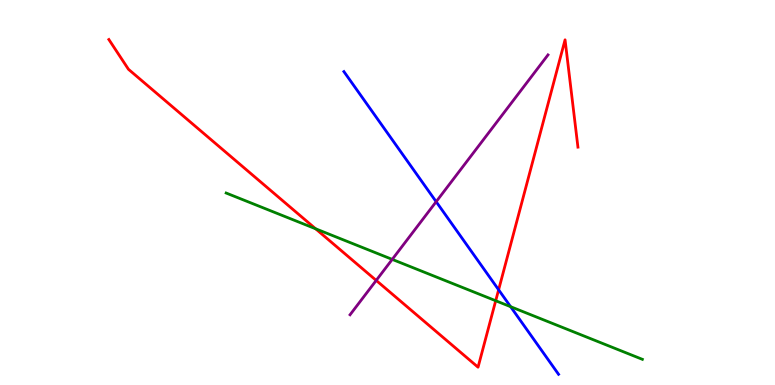[{'lines': ['blue', 'red'], 'intersections': [{'x': 6.43, 'y': 2.47}]}, {'lines': ['green', 'red'], 'intersections': [{'x': 4.07, 'y': 4.06}, {'x': 6.4, 'y': 2.19}]}, {'lines': ['purple', 'red'], 'intersections': [{'x': 4.85, 'y': 2.72}]}, {'lines': ['blue', 'green'], 'intersections': [{'x': 6.59, 'y': 2.03}]}, {'lines': ['blue', 'purple'], 'intersections': [{'x': 5.63, 'y': 4.76}]}, {'lines': ['green', 'purple'], 'intersections': [{'x': 5.06, 'y': 3.26}]}]